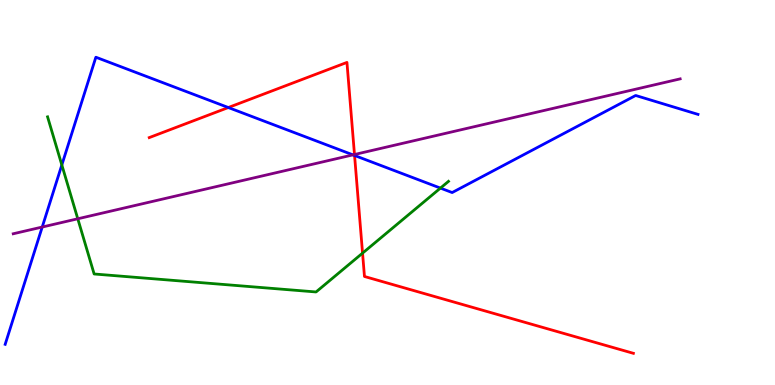[{'lines': ['blue', 'red'], 'intersections': [{'x': 2.95, 'y': 7.21}, {'x': 4.58, 'y': 5.96}]}, {'lines': ['green', 'red'], 'intersections': [{'x': 4.68, 'y': 3.43}]}, {'lines': ['purple', 'red'], 'intersections': [{'x': 4.57, 'y': 5.99}]}, {'lines': ['blue', 'green'], 'intersections': [{'x': 0.798, 'y': 5.72}, {'x': 5.68, 'y': 5.11}]}, {'lines': ['blue', 'purple'], 'intersections': [{'x': 0.545, 'y': 4.1}, {'x': 4.55, 'y': 5.98}]}, {'lines': ['green', 'purple'], 'intersections': [{'x': 1.0, 'y': 4.32}]}]